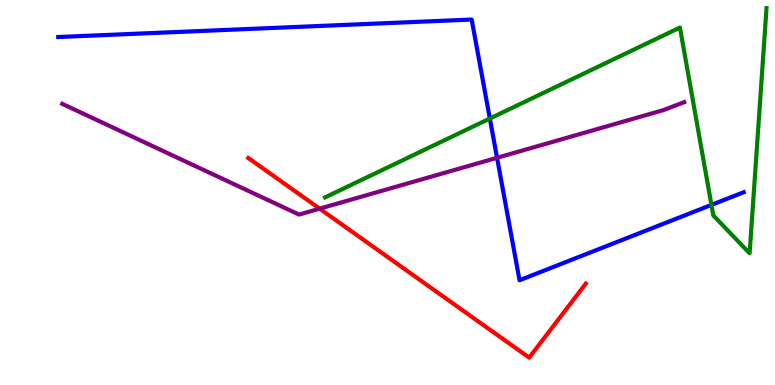[{'lines': ['blue', 'red'], 'intersections': []}, {'lines': ['green', 'red'], 'intersections': []}, {'lines': ['purple', 'red'], 'intersections': [{'x': 4.12, 'y': 4.58}]}, {'lines': ['blue', 'green'], 'intersections': [{'x': 6.32, 'y': 6.92}, {'x': 9.18, 'y': 4.68}]}, {'lines': ['blue', 'purple'], 'intersections': [{'x': 6.41, 'y': 5.9}]}, {'lines': ['green', 'purple'], 'intersections': []}]